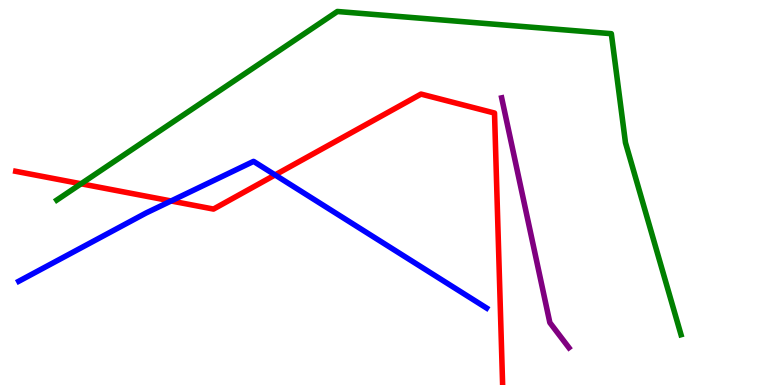[{'lines': ['blue', 'red'], 'intersections': [{'x': 2.21, 'y': 4.78}, {'x': 3.55, 'y': 5.46}]}, {'lines': ['green', 'red'], 'intersections': [{'x': 1.05, 'y': 5.23}]}, {'lines': ['purple', 'red'], 'intersections': []}, {'lines': ['blue', 'green'], 'intersections': []}, {'lines': ['blue', 'purple'], 'intersections': []}, {'lines': ['green', 'purple'], 'intersections': []}]